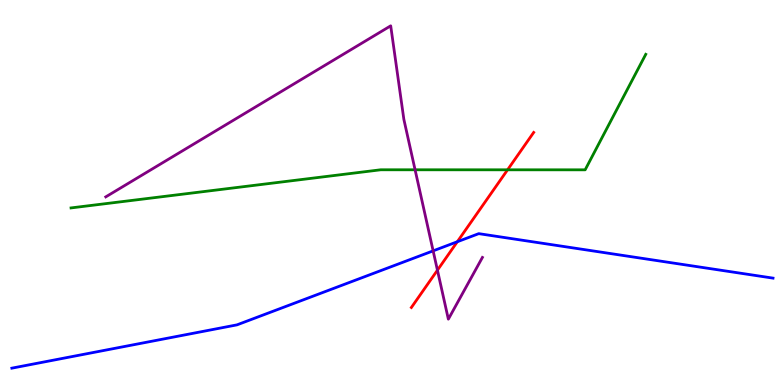[{'lines': ['blue', 'red'], 'intersections': [{'x': 5.9, 'y': 3.72}]}, {'lines': ['green', 'red'], 'intersections': [{'x': 6.55, 'y': 5.59}]}, {'lines': ['purple', 'red'], 'intersections': [{'x': 5.64, 'y': 2.98}]}, {'lines': ['blue', 'green'], 'intersections': []}, {'lines': ['blue', 'purple'], 'intersections': [{'x': 5.59, 'y': 3.48}]}, {'lines': ['green', 'purple'], 'intersections': [{'x': 5.36, 'y': 5.59}]}]